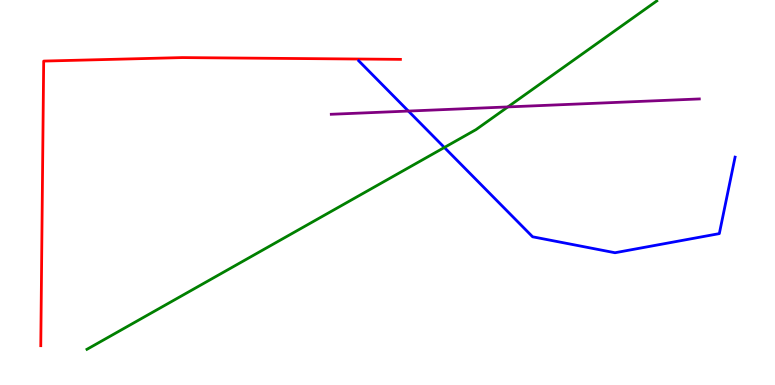[{'lines': ['blue', 'red'], 'intersections': []}, {'lines': ['green', 'red'], 'intersections': []}, {'lines': ['purple', 'red'], 'intersections': []}, {'lines': ['blue', 'green'], 'intersections': [{'x': 5.73, 'y': 6.17}]}, {'lines': ['blue', 'purple'], 'intersections': [{'x': 5.27, 'y': 7.12}]}, {'lines': ['green', 'purple'], 'intersections': [{'x': 6.55, 'y': 7.22}]}]